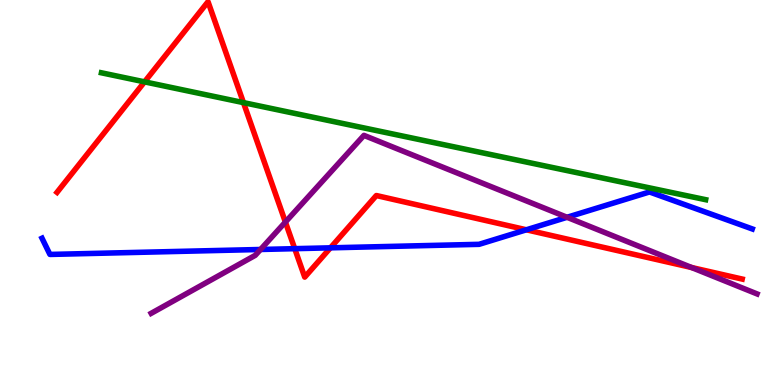[{'lines': ['blue', 'red'], 'intersections': [{'x': 3.8, 'y': 3.54}, {'x': 4.26, 'y': 3.56}, {'x': 6.79, 'y': 4.03}]}, {'lines': ['green', 'red'], 'intersections': [{'x': 1.87, 'y': 7.87}, {'x': 3.14, 'y': 7.33}]}, {'lines': ['purple', 'red'], 'intersections': [{'x': 3.68, 'y': 4.23}, {'x': 8.92, 'y': 3.05}]}, {'lines': ['blue', 'green'], 'intersections': []}, {'lines': ['blue', 'purple'], 'intersections': [{'x': 3.36, 'y': 3.52}, {'x': 7.32, 'y': 4.36}]}, {'lines': ['green', 'purple'], 'intersections': []}]